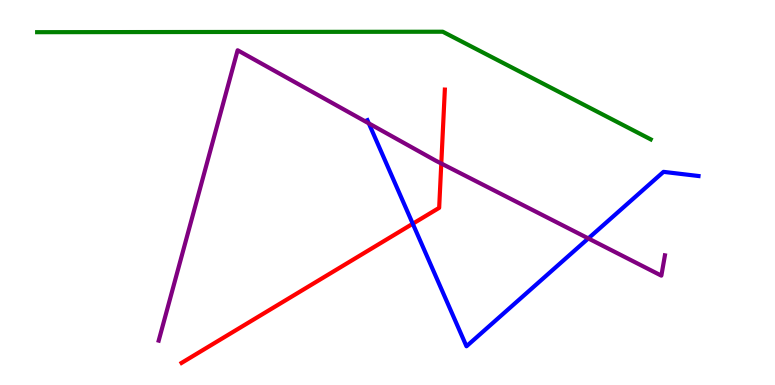[{'lines': ['blue', 'red'], 'intersections': [{'x': 5.33, 'y': 4.19}]}, {'lines': ['green', 'red'], 'intersections': []}, {'lines': ['purple', 'red'], 'intersections': [{'x': 5.69, 'y': 5.75}]}, {'lines': ['blue', 'green'], 'intersections': []}, {'lines': ['blue', 'purple'], 'intersections': [{'x': 4.76, 'y': 6.8}, {'x': 7.59, 'y': 3.81}]}, {'lines': ['green', 'purple'], 'intersections': []}]